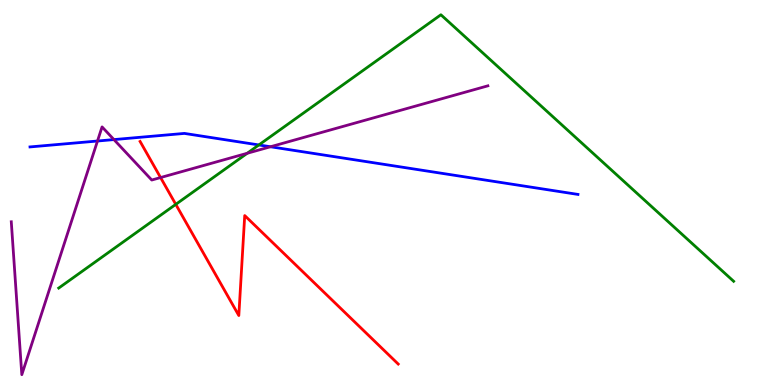[{'lines': ['blue', 'red'], 'intersections': []}, {'lines': ['green', 'red'], 'intersections': [{'x': 2.27, 'y': 4.69}]}, {'lines': ['purple', 'red'], 'intersections': [{'x': 2.07, 'y': 5.39}]}, {'lines': ['blue', 'green'], 'intersections': [{'x': 3.34, 'y': 6.23}]}, {'lines': ['blue', 'purple'], 'intersections': [{'x': 1.26, 'y': 6.34}, {'x': 1.47, 'y': 6.37}, {'x': 3.49, 'y': 6.19}]}, {'lines': ['green', 'purple'], 'intersections': [{'x': 3.19, 'y': 6.02}]}]